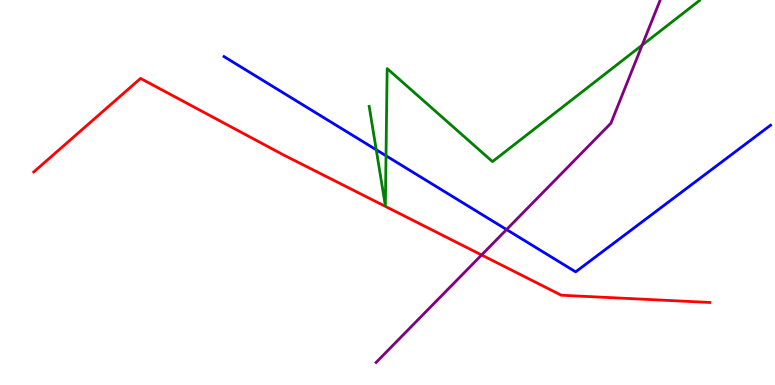[{'lines': ['blue', 'red'], 'intersections': []}, {'lines': ['green', 'red'], 'intersections': []}, {'lines': ['purple', 'red'], 'intersections': [{'x': 6.21, 'y': 3.38}]}, {'lines': ['blue', 'green'], 'intersections': [{'x': 4.85, 'y': 6.11}, {'x': 4.98, 'y': 5.95}]}, {'lines': ['blue', 'purple'], 'intersections': [{'x': 6.54, 'y': 4.04}]}, {'lines': ['green', 'purple'], 'intersections': [{'x': 8.29, 'y': 8.83}]}]